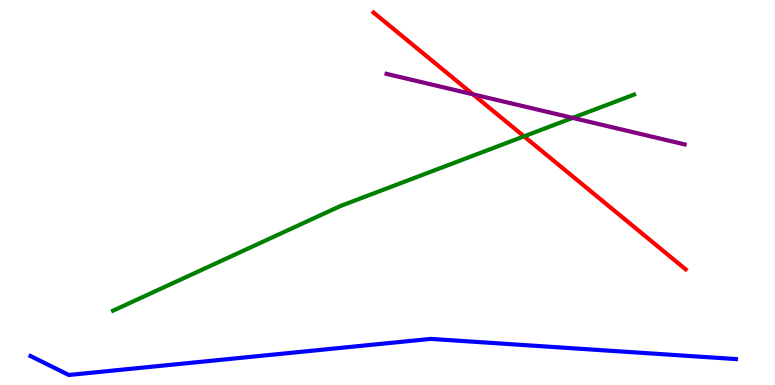[{'lines': ['blue', 'red'], 'intersections': []}, {'lines': ['green', 'red'], 'intersections': [{'x': 6.76, 'y': 6.46}]}, {'lines': ['purple', 'red'], 'intersections': [{'x': 6.1, 'y': 7.55}]}, {'lines': ['blue', 'green'], 'intersections': []}, {'lines': ['blue', 'purple'], 'intersections': []}, {'lines': ['green', 'purple'], 'intersections': [{'x': 7.39, 'y': 6.94}]}]